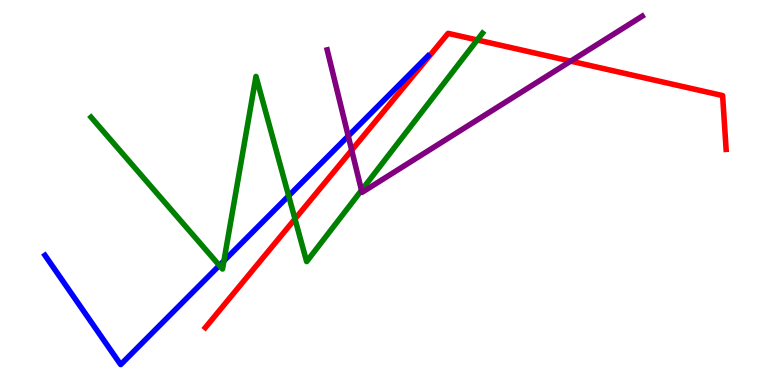[{'lines': ['blue', 'red'], 'intersections': []}, {'lines': ['green', 'red'], 'intersections': [{'x': 3.81, 'y': 4.31}, {'x': 6.16, 'y': 8.96}]}, {'lines': ['purple', 'red'], 'intersections': [{'x': 4.54, 'y': 6.1}, {'x': 7.36, 'y': 8.41}]}, {'lines': ['blue', 'green'], 'intersections': [{'x': 2.83, 'y': 3.11}, {'x': 2.89, 'y': 3.22}, {'x': 3.72, 'y': 4.91}]}, {'lines': ['blue', 'purple'], 'intersections': [{'x': 4.49, 'y': 6.47}]}, {'lines': ['green', 'purple'], 'intersections': [{'x': 4.66, 'y': 5.06}]}]